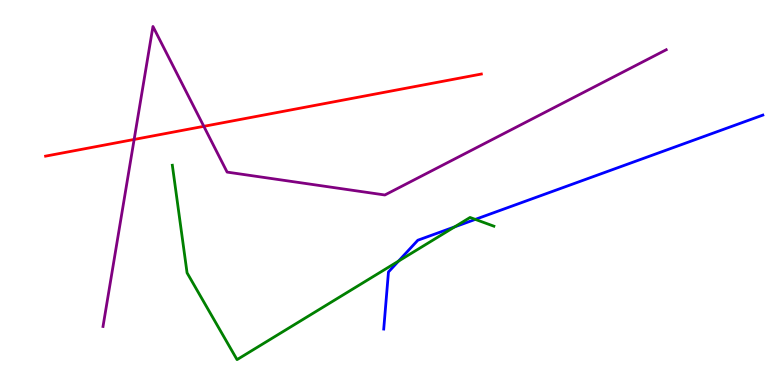[{'lines': ['blue', 'red'], 'intersections': []}, {'lines': ['green', 'red'], 'intersections': []}, {'lines': ['purple', 'red'], 'intersections': [{'x': 1.73, 'y': 6.38}, {'x': 2.63, 'y': 6.72}]}, {'lines': ['blue', 'green'], 'intersections': [{'x': 5.14, 'y': 3.22}, {'x': 5.87, 'y': 4.11}, {'x': 6.13, 'y': 4.3}]}, {'lines': ['blue', 'purple'], 'intersections': []}, {'lines': ['green', 'purple'], 'intersections': []}]